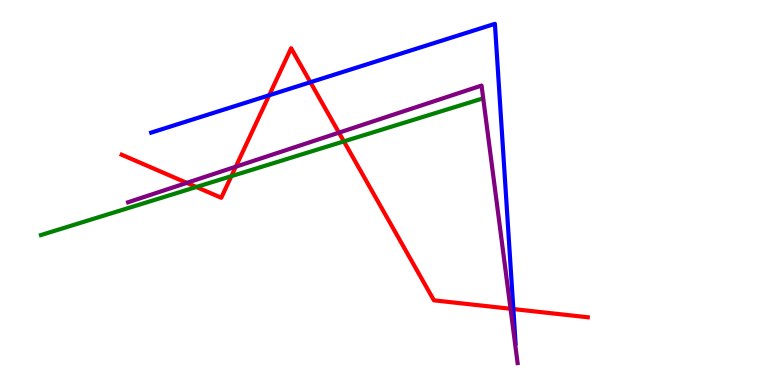[{'lines': ['blue', 'red'], 'intersections': [{'x': 3.47, 'y': 7.53}, {'x': 4.01, 'y': 7.86}, {'x': 6.62, 'y': 1.97}]}, {'lines': ['green', 'red'], 'intersections': [{'x': 2.53, 'y': 5.14}, {'x': 2.99, 'y': 5.42}, {'x': 4.44, 'y': 6.33}]}, {'lines': ['purple', 'red'], 'intersections': [{'x': 2.41, 'y': 5.25}, {'x': 3.04, 'y': 5.67}, {'x': 4.37, 'y': 6.55}, {'x': 6.59, 'y': 1.98}]}, {'lines': ['blue', 'green'], 'intersections': []}, {'lines': ['blue', 'purple'], 'intersections': []}, {'lines': ['green', 'purple'], 'intersections': []}]